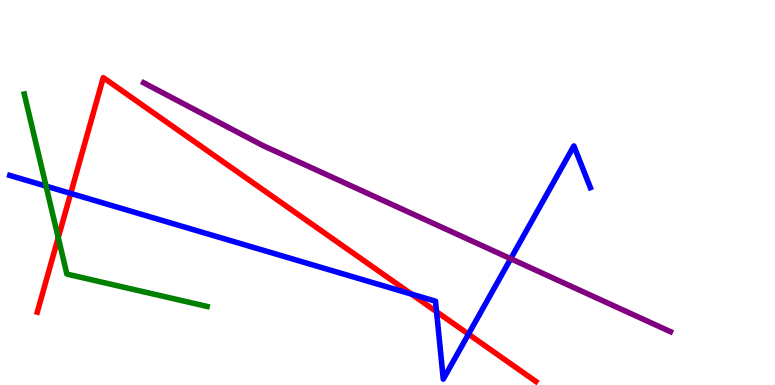[{'lines': ['blue', 'red'], 'intersections': [{'x': 0.912, 'y': 4.98}, {'x': 5.31, 'y': 2.36}, {'x': 5.63, 'y': 1.9}, {'x': 6.04, 'y': 1.32}]}, {'lines': ['green', 'red'], 'intersections': [{'x': 0.752, 'y': 3.83}]}, {'lines': ['purple', 'red'], 'intersections': []}, {'lines': ['blue', 'green'], 'intersections': [{'x': 0.594, 'y': 5.17}]}, {'lines': ['blue', 'purple'], 'intersections': [{'x': 6.59, 'y': 3.28}]}, {'lines': ['green', 'purple'], 'intersections': []}]